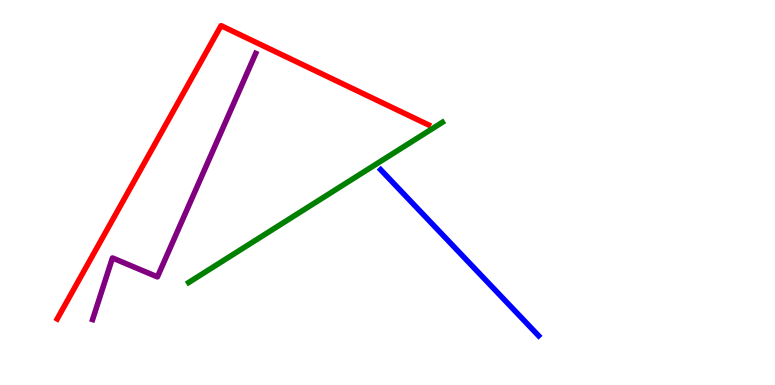[{'lines': ['blue', 'red'], 'intersections': []}, {'lines': ['green', 'red'], 'intersections': []}, {'lines': ['purple', 'red'], 'intersections': []}, {'lines': ['blue', 'green'], 'intersections': []}, {'lines': ['blue', 'purple'], 'intersections': []}, {'lines': ['green', 'purple'], 'intersections': []}]